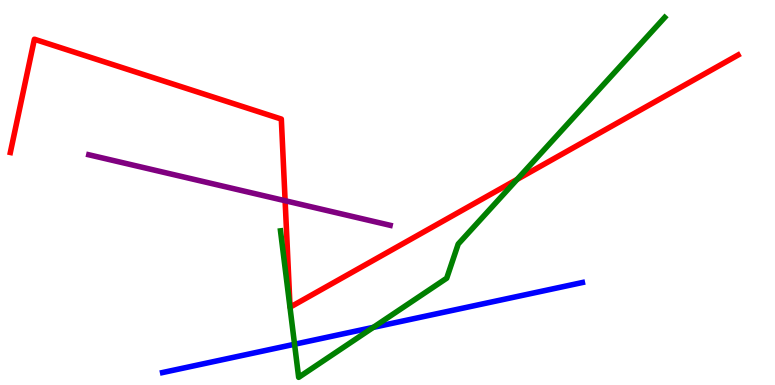[{'lines': ['blue', 'red'], 'intersections': []}, {'lines': ['green', 'red'], 'intersections': [{'x': 6.67, 'y': 5.34}]}, {'lines': ['purple', 'red'], 'intersections': [{'x': 3.68, 'y': 4.79}]}, {'lines': ['blue', 'green'], 'intersections': [{'x': 3.8, 'y': 1.06}, {'x': 4.82, 'y': 1.5}]}, {'lines': ['blue', 'purple'], 'intersections': []}, {'lines': ['green', 'purple'], 'intersections': []}]